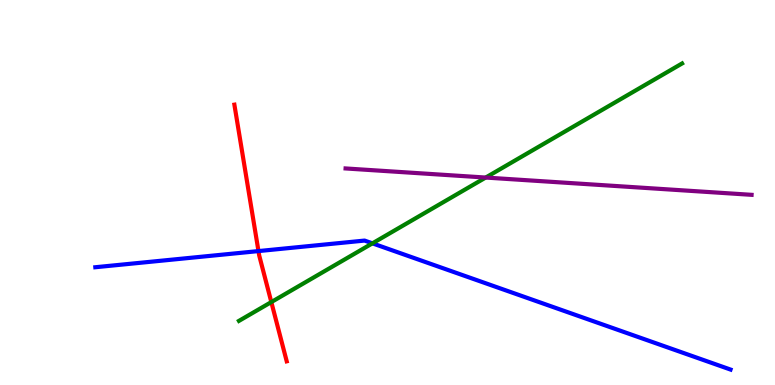[{'lines': ['blue', 'red'], 'intersections': [{'x': 3.34, 'y': 3.48}]}, {'lines': ['green', 'red'], 'intersections': [{'x': 3.5, 'y': 2.15}]}, {'lines': ['purple', 'red'], 'intersections': []}, {'lines': ['blue', 'green'], 'intersections': [{'x': 4.81, 'y': 3.68}]}, {'lines': ['blue', 'purple'], 'intersections': []}, {'lines': ['green', 'purple'], 'intersections': [{'x': 6.27, 'y': 5.39}]}]